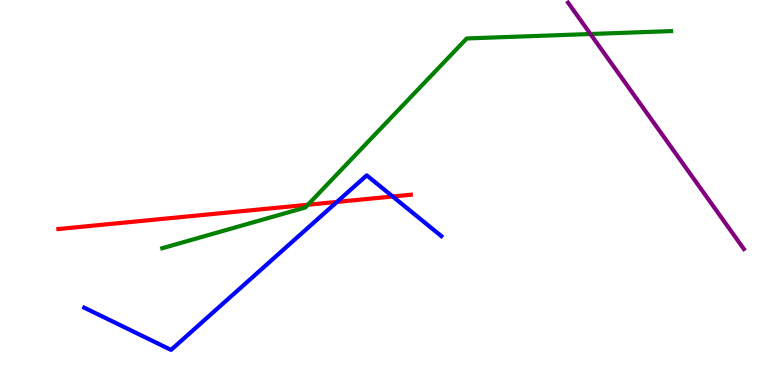[{'lines': ['blue', 'red'], 'intersections': [{'x': 4.35, 'y': 4.76}, {'x': 5.07, 'y': 4.9}]}, {'lines': ['green', 'red'], 'intersections': [{'x': 3.97, 'y': 4.68}]}, {'lines': ['purple', 'red'], 'intersections': []}, {'lines': ['blue', 'green'], 'intersections': []}, {'lines': ['blue', 'purple'], 'intersections': []}, {'lines': ['green', 'purple'], 'intersections': [{'x': 7.62, 'y': 9.12}]}]